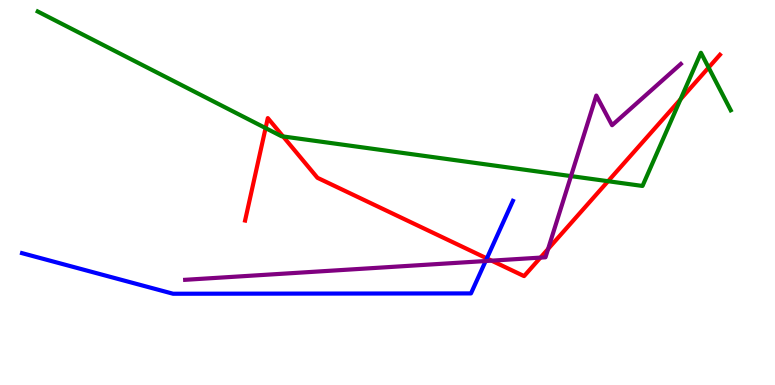[{'lines': ['blue', 'red'], 'intersections': [{'x': 6.28, 'y': 3.29}]}, {'lines': ['green', 'red'], 'intersections': [{'x': 3.43, 'y': 6.67}, {'x': 3.65, 'y': 6.46}, {'x': 7.85, 'y': 5.29}, {'x': 8.78, 'y': 7.42}, {'x': 9.14, 'y': 8.24}]}, {'lines': ['purple', 'red'], 'intersections': [{'x': 6.34, 'y': 3.23}, {'x': 6.97, 'y': 3.31}, {'x': 7.07, 'y': 3.53}]}, {'lines': ['blue', 'green'], 'intersections': []}, {'lines': ['blue', 'purple'], 'intersections': [{'x': 6.27, 'y': 3.22}]}, {'lines': ['green', 'purple'], 'intersections': [{'x': 7.37, 'y': 5.43}]}]